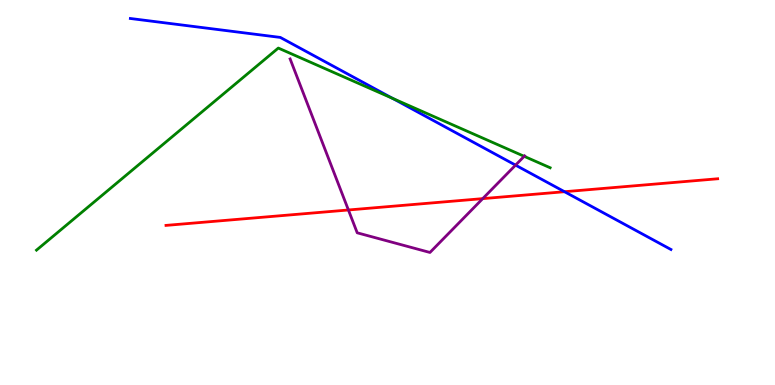[{'lines': ['blue', 'red'], 'intersections': [{'x': 7.28, 'y': 5.02}]}, {'lines': ['green', 'red'], 'intersections': []}, {'lines': ['purple', 'red'], 'intersections': [{'x': 4.5, 'y': 4.55}, {'x': 6.23, 'y': 4.84}]}, {'lines': ['blue', 'green'], 'intersections': [{'x': 5.07, 'y': 7.44}]}, {'lines': ['blue', 'purple'], 'intersections': [{'x': 6.65, 'y': 5.71}]}, {'lines': ['green', 'purple'], 'intersections': [{'x': 6.76, 'y': 5.94}]}]